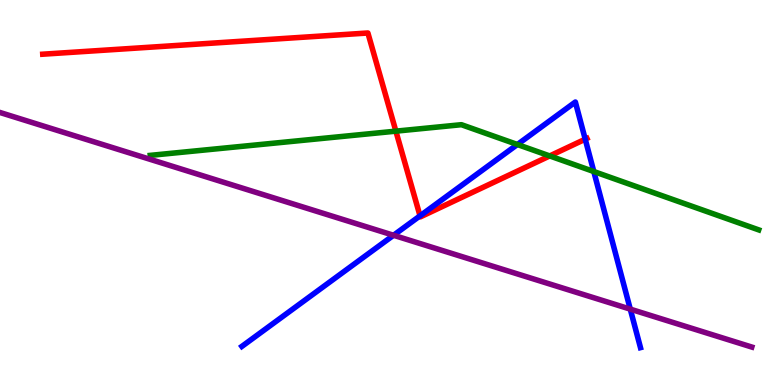[{'lines': ['blue', 'red'], 'intersections': [{'x': 5.42, 'y': 4.39}, {'x': 7.55, 'y': 6.38}]}, {'lines': ['green', 'red'], 'intersections': [{'x': 5.11, 'y': 6.59}, {'x': 7.09, 'y': 5.95}]}, {'lines': ['purple', 'red'], 'intersections': []}, {'lines': ['blue', 'green'], 'intersections': [{'x': 6.68, 'y': 6.25}, {'x': 7.66, 'y': 5.54}]}, {'lines': ['blue', 'purple'], 'intersections': [{'x': 5.08, 'y': 3.89}, {'x': 8.13, 'y': 1.97}]}, {'lines': ['green', 'purple'], 'intersections': []}]